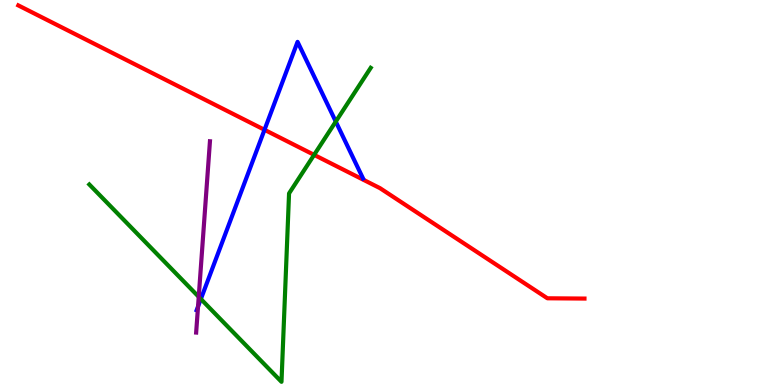[{'lines': ['blue', 'red'], 'intersections': [{'x': 3.41, 'y': 6.63}]}, {'lines': ['green', 'red'], 'intersections': [{'x': 4.05, 'y': 5.98}]}, {'lines': ['purple', 'red'], 'intersections': []}, {'lines': ['blue', 'green'], 'intersections': [{'x': 2.59, 'y': 2.23}, {'x': 4.33, 'y': 6.84}]}, {'lines': ['blue', 'purple'], 'intersections': [{'x': 2.56, 'y': 2.04}]}, {'lines': ['green', 'purple'], 'intersections': [{'x': 2.56, 'y': 2.29}]}]